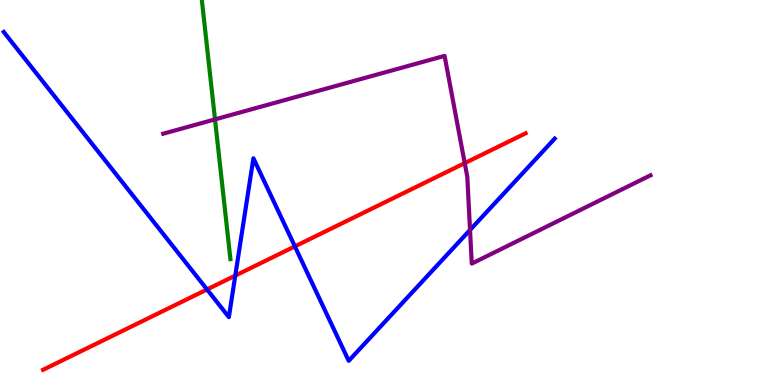[{'lines': ['blue', 'red'], 'intersections': [{'x': 2.67, 'y': 2.48}, {'x': 3.04, 'y': 2.84}, {'x': 3.8, 'y': 3.6}]}, {'lines': ['green', 'red'], 'intersections': []}, {'lines': ['purple', 'red'], 'intersections': [{'x': 6.0, 'y': 5.76}]}, {'lines': ['blue', 'green'], 'intersections': []}, {'lines': ['blue', 'purple'], 'intersections': [{'x': 6.06, 'y': 4.03}]}, {'lines': ['green', 'purple'], 'intersections': [{'x': 2.77, 'y': 6.9}]}]